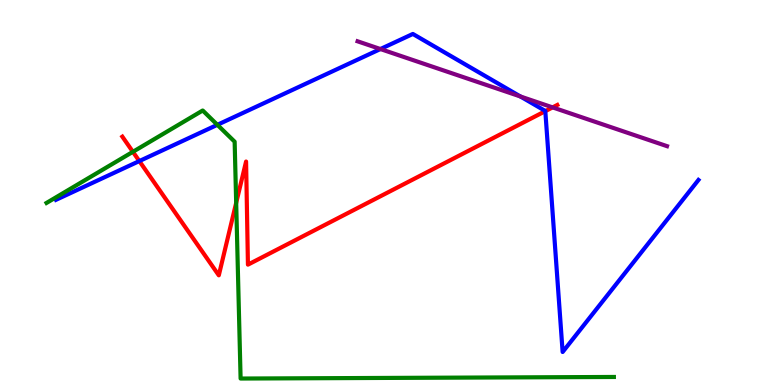[{'lines': ['blue', 'red'], 'intersections': [{'x': 1.8, 'y': 5.82}, {'x': 7.04, 'y': 7.11}]}, {'lines': ['green', 'red'], 'intersections': [{'x': 1.71, 'y': 6.06}, {'x': 3.05, 'y': 4.73}]}, {'lines': ['purple', 'red'], 'intersections': [{'x': 7.13, 'y': 7.21}]}, {'lines': ['blue', 'green'], 'intersections': [{'x': 2.8, 'y': 6.76}]}, {'lines': ['blue', 'purple'], 'intersections': [{'x': 4.91, 'y': 8.73}, {'x': 6.71, 'y': 7.49}]}, {'lines': ['green', 'purple'], 'intersections': []}]